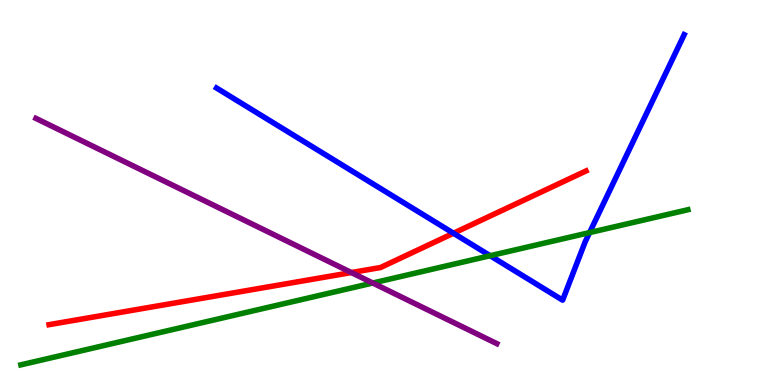[{'lines': ['blue', 'red'], 'intersections': [{'x': 5.85, 'y': 3.94}]}, {'lines': ['green', 'red'], 'intersections': []}, {'lines': ['purple', 'red'], 'intersections': [{'x': 4.53, 'y': 2.92}]}, {'lines': ['blue', 'green'], 'intersections': [{'x': 6.32, 'y': 3.36}, {'x': 7.61, 'y': 3.96}]}, {'lines': ['blue', 'purple'], 'intersections': []}, {'lines': ['green', 'purple'], 'intersections': [{'x': 4.81, 'y': 2.65}]}]